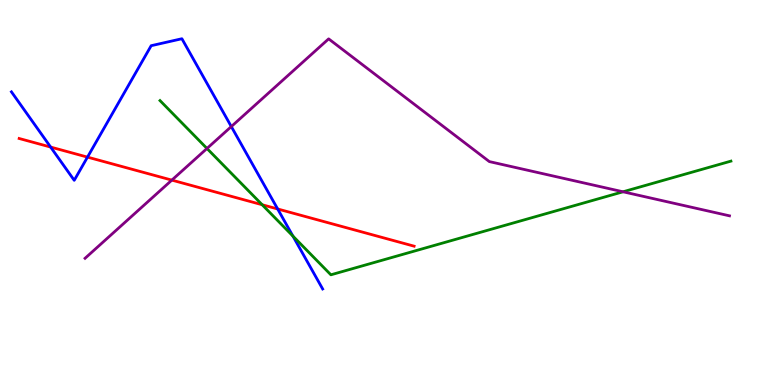[{'lines': ['blue', 'red'], 'intersections': [{'x': 0.653, 'y': 6.18}, {'x': 1.13, 'y': 5.92}, {'x': 3.58, 'y': 4.57}]}, {'lines': ['green', 'red'], 'intersections': [{'x': 3.38, 'y': 4.68}]}, {'lines': ['purple', 'red'], 'intersections': [{'x': 2.22, 'y': 5.32}]}, {'lines': ['blue', 'green'], 'intersections': [{'x': 3.78, 'y': 3.87}]}, {'lines': ['blue', 'purple'], 'intersections': [{'x': 2.98, 'y': 6.71}]}, {'lines': ['green', 'purple'], 'intersections': [{'x': 2.67, 'y': 6.14}, {'x': 8.04, 'y': 5.02}]}]